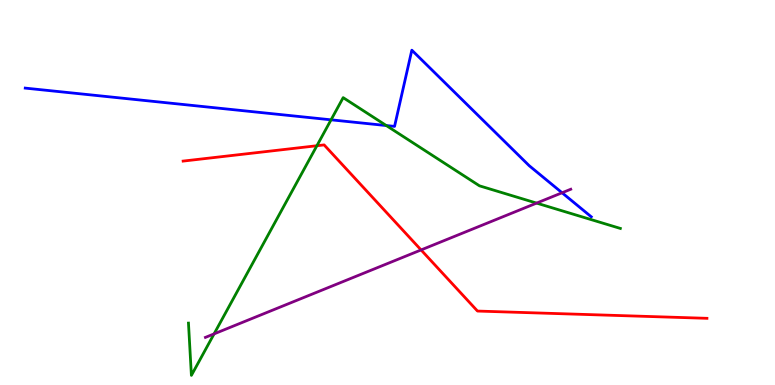[{'lines': ['blue', 'red'], 'intersections': []}, {'lines': ['green', 'red'], 'intersections': [{'x': 4.09, 'y': 6.21}]}, {'lines': ['purple', 'red'], 'intersections': [{'x': 5.43, 'y': 3.51}]}, {'lines': ['blue', 'green'], 'intersections': [{'x': 4.27, 'y': 6.89}, {'x': 4.98, 'y': 6.74}]}, {'lines': ['blue', 'purple'], 'intersections': [{'x': 7.25, 'y': 4.99}]}, {'lines': ['green', 'purple'], 'intersections': [{'x': 2.76, 'y': 1.33}, {'x': 6.92, 'y': 4.72}]}]